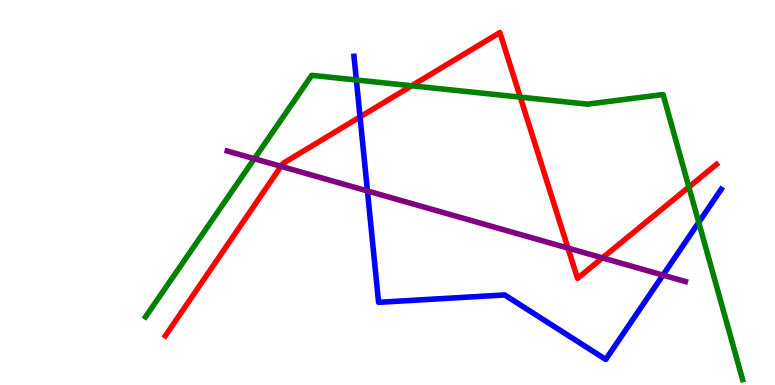[{'lines': ['blue', 'red'], 'intersections': [{'x': 4.65, 'y': 6.96}]}, {'lines': ['green', 'red'], 'intersections': [{'x': 5.31, 'y': 7.77}, {'x': 6.71, 'y': 7.48}, {'x': 8.89, 'y': 5.14}]}, {'lines': ['purple', 'red'], 'intersections': [{'x': 3.63, 'y': 5.68}, {'x': 7.33, 'y': 3.56}, {'x': 7.77, 'y': 3.3}]}, {'lines': ['blue', 'green'], 'intersections': [{'x': 4.6, 'y': 7.92}, {'x': 9.02, 'y': 4.22}]}, {'lines': ['blue', 'purple'], 'intersections': [{'x': 4.74, 'y': 5.04}, {'x': 8.55, 'y': 2.85}]}, {'lines': ['green', 'purple'], 'intersections': [{'x': 3.28, 'y': 5.88}]}]